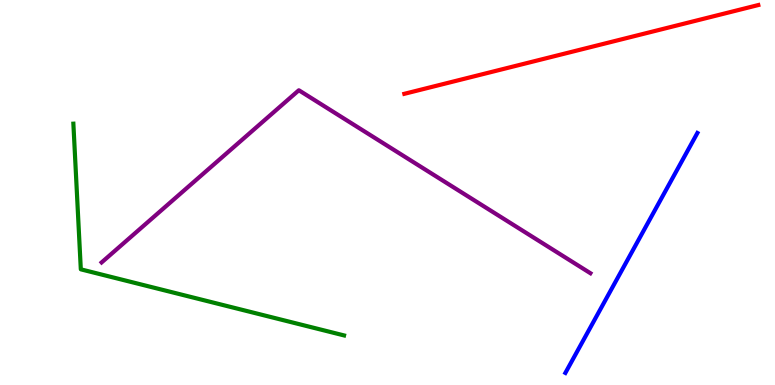[{'lines': ['blue', 'red'], 'intersections': []}, {'lines': ['green', 'red'], 'intersections': []}, {'lines': ['purple', 'red'], 'intersections': []}, {'lines': ['blue', 'green'], 'intersections': []}, {'lines': ['blue', 'purple'], 'intersections': []}, {'lines': ['green', 'purple'], 'intersections': []}]